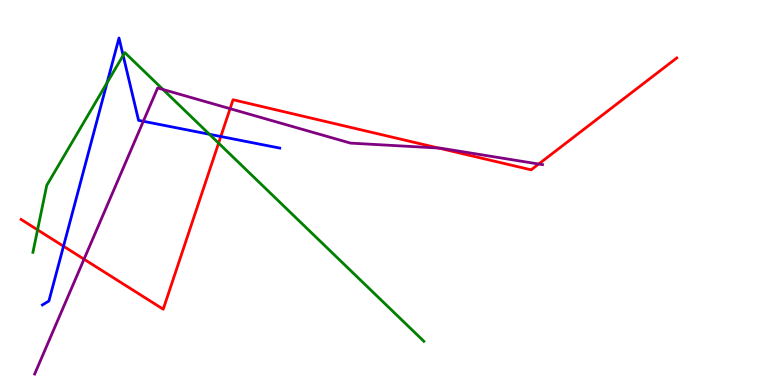[{'lines': ['blue', 'red'], 'intersections': [{'x': 0.819, 'y': 3.6}, {'x': 2.85, 'y': 6.45}]}, {'lines': ['green', 'red'], 'intersections': [{'x': 0.485, 'y': 4.03}, {'x': 2.82, 'y': 6.28}]}, {'lines': ['purple', 'red'], 'intersections': [{'x': 1.08, 'y': 3.27}, {'x': 2.97, 'y': 7.18}, {'x': 5.66, 'y': 6.15}, {'x': 6.95, 'y': 5.74}]}, {'lines': ['blue', 'green'], 'intersections': [{'x': 1.38, 'y': 7.85}, {'x': 1.59, 'y': 8.56}, {'x': 2.7, 'y': 6.51}]}, {'lines': ['blue', 'purple'], 'intersections': [{'x': 1.85, 'y': 6.85}]}, {'lines': ['green', 'purple'], 'intersections': [{'x': 2.1, 'y': 7.68}]}]